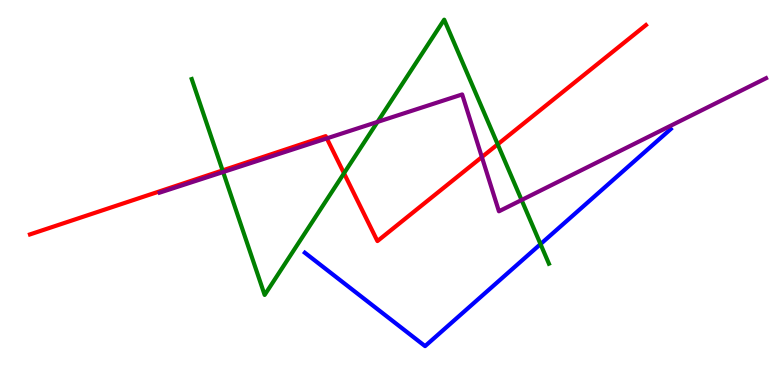[{'lines': ['blue', 'red'], 'intersections': []}, {'lines': ['green', 'red'], 'intersections': [{'x': 2.87, 'y': 5.57}, {'x': 4.44, 'y': 5.5}, {'x': 6.42, 'y': 6.25}]}, {'lines': ['purple', 'red'], 'intersections': [{'x': 4.22, 'y': 6.41}, {'x': 6.22, 'y': 5.92}]}, {'lines': ['blue', 'green'], 'intersections': [{'x': 6.97, 'y': 3.66}]}, {'lines': ['blue', 'purple'], 'intersections': []}, {'lines': ['green', 'purple'], 'intersections': [{'x': 2.88, 'y': 5.53}, {'x': 4.87, 'y': 6.83}, {'x': 6.73, 'y': 4.8}]}]